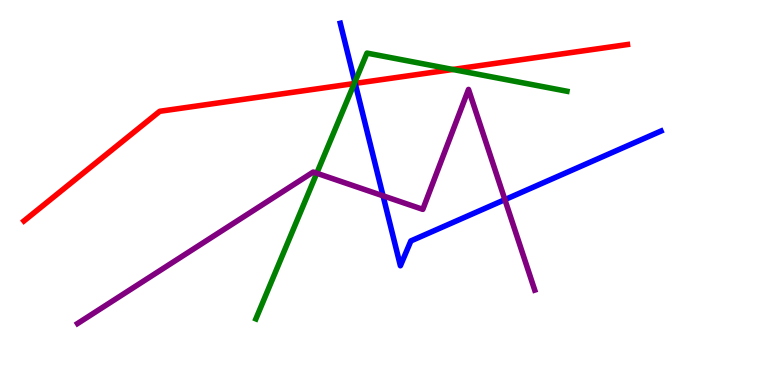[{'lines': ['blue', 'red'], 'intersections': [{'x': 4.58, 'y': 7.83}]}, {'lines': ['green', 'red'], 'intersections': [{'x': 4.57, 'y': 7.83}, {'x': 5.84, 'y': 8.2}]}, {'lines': ['purple', 'red'], 'intersections': []}, {'lines': ['blue', 'green'], 'intersections': [{'x': 4.58, 'y': 7.87}]}, {'lines': ['blue', 'purple'], 'intersections': [{'x': 4.94, 'y': 4.91}, {'x': 6.51, 'y': 4.81}]}, {'lines': ['green', 'purple'], 'intersections': [{'x': 4.09, 'y': 5.5}]}]